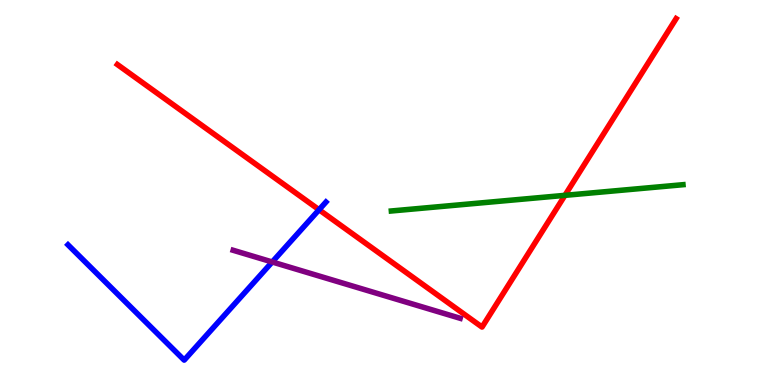[{'lines': ['blue', 'red'], 'intersections': [{'x': 4.12, 'y': 4.55}]}, {'lines': ['green', 'red'], 'intersections': [{'x': 7.29, 'y': 4.93}]}, {'lines': ['purple', 'red'], 'intersections': []}, {'lines': ['blue', 'green'], 'intersections': []}, {'lines': ['blue', 'purple'], 'intersections': [{'x': 3.51, 'y': 3.2}]}, {'lines': ['green', 'purple'], 'intersections': []}]